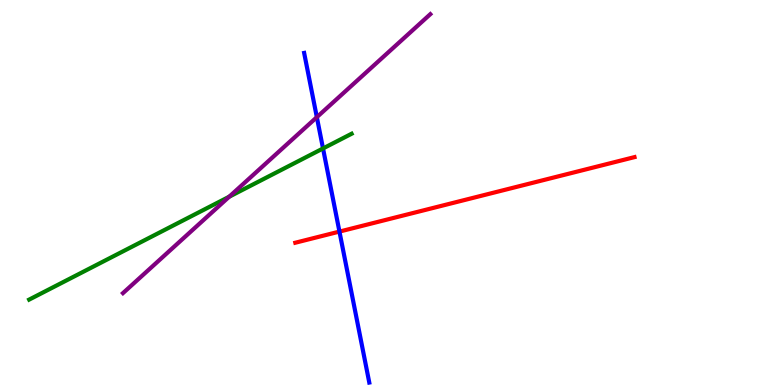[{'lines': ['blue', 'red'], 'intersections': [{'x': 4.38, 'y': 3.98}]}, {'lines': ['green', 'red'], 'intersections': []}, {'lines': ['purple', 'red'], 'intersections': []}, {'lines': ['blue', 'green'], 'intersections': [{'x': 4.17, 'y': 6.14}]}, {'lines': ['blue', 'purple'], 'intersections': [{'x': 4.09, 'y': 6.96}]}, {'lines': ['green', 'purple'], 'intersections': [{'x': 2.96, 'y': 4.89}]}]